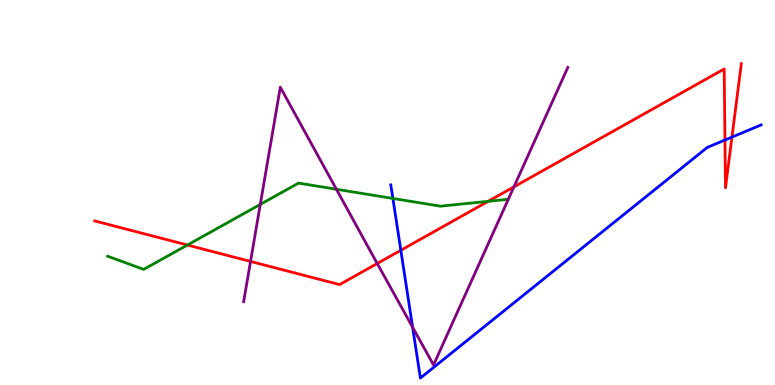[{'lines': ['blue', 'red'], 'intersections': [{'x': 5.17, 'y': 3.5}, {'x': 9.35, 'y': 6.36}, {'x': 9.44, 'y': 6.44}]}, {'lines': ['green', 'red'], 'intersections': [{'x': 2.42, 'y': 3.64}, {'x': 6.3, 'y': 4.77}]}, {'lines': ['purple', 'red'], 'intersections': [{'x': 3.23, 'y': 3.21}, {'x': 4.87, 'y': 3.16}, {'x': 6.63, 'y': 5.15}]}, {'lines': ['blue', 'green'], 'intersections': [{'x': 5.07, 'y': 4.85}]}, {'lines': ['blue', 'purple'], 'intersections': [{'x': 5.32, 'y': 1.5}]}, {'lines': ['green', 'purple'], 'intersections': [{'x': 3.36, 'y': 4.69}, {'x': 4.34, 'y': 5.08}]}]